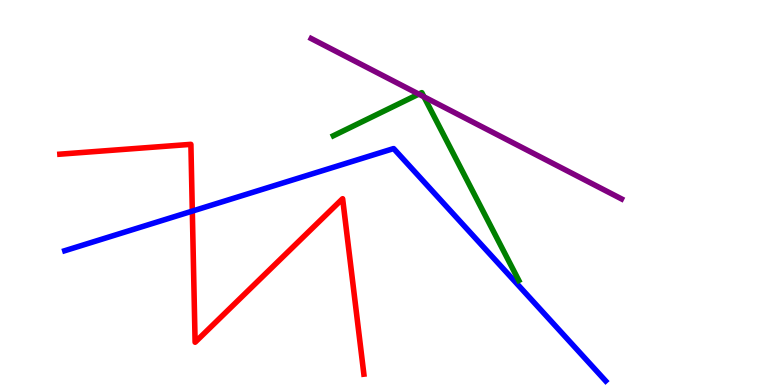[{'lines': ['blue', 'red'], 'intersections': [{'x': 2.48, 'y': 4.52}]}, {'lines': ['green', 'red'], 'intersections': []}, {'lines': ['purple', 'red'], 'intersections': []}, {'lines': ['blue', 'green'], 'intersections': []}, {'lines': ['blue', 'purple'], 'intersections': []}, {'lines': ['green', 'purple'], 'intersections': [{'x': 5.4, 'y': 7.56}, {'x': 5.47, 'y': 7.49}]}]